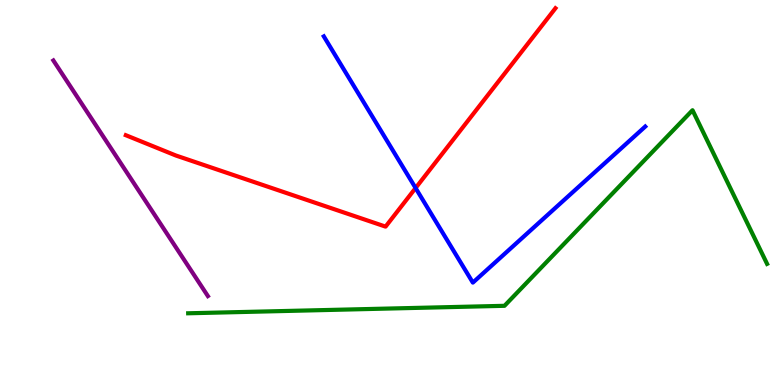[{'lines': ['blue', 'red'], 'intersections': [{'x': 5.36, 'y': 5.12}]}, {'lines': ['green', 'red'], 'intersections': []}, {'lines': ['purple', 'red'], 'intersections': []}, {'lines': ['blue', 'green'], 'intersections': []}, {'lines': ['blue', 'purple'], 'intersections': []}, {'lines': ['green', 'purple'], 'intersections': []}]